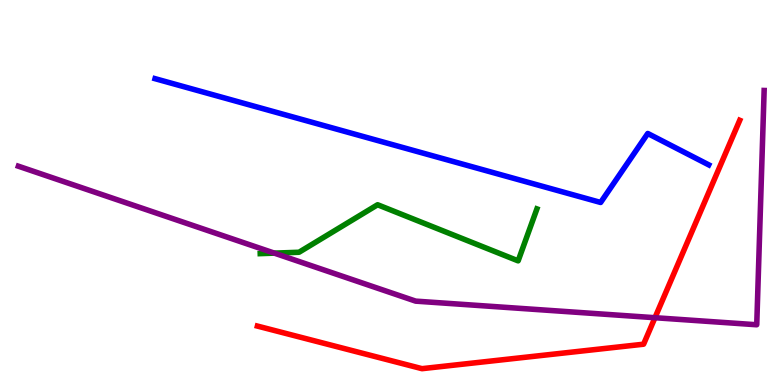[{'lines': ['blue', 'red'], 'intersections': []}, {'lines': ['green', 'red'], 'intersections': []}, {'lines': ['purple', 'red'], 'intersections': [{'x': 8.45, 'y': 1.75}]}, {'lines': ['blue', 'green'], 'intersections': []}, {'lines': ['blue', 'purple'], 'intersections': []}, {'lines': ['green', 'purple'], 'intersections': [{'x': 3.54, 'y': 3.43}]}]